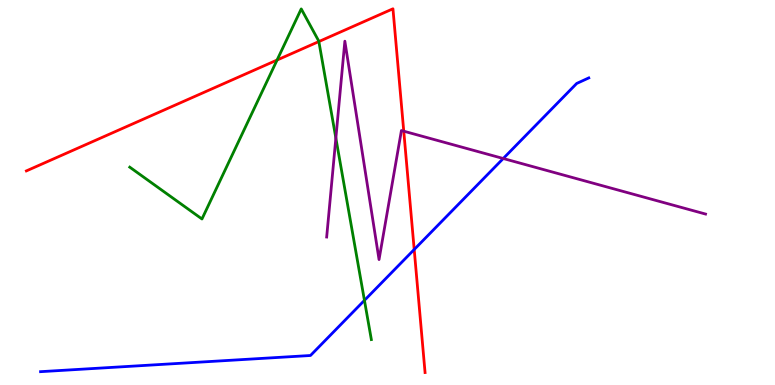[{'lines': ['blue', 'red'], 'intersections': [{'x': 5.34, 'y': 3.52}]}, {'lines': ['green', 'red'], 'intersections': [{'x': 3.58, 'y': 8.44}, {'x': 4.11, 'y': 8.92}]}, {'lines': ['purple', 'red'], 'intersections': [{'x': 5.21, 'y': 6.59}]}, {'lines': ['blue', 'green'], 'intersections': [{'x': 4.7, 'y': 2.2}]}, {'lines': ['blue', 'purple'], 'intersections': [{'x': 6.49, 'y': 5.88}]}, {'lines': ['green', 'purple'], 'intersections': [{'x': 4.33, 'y': 6.41}]}]